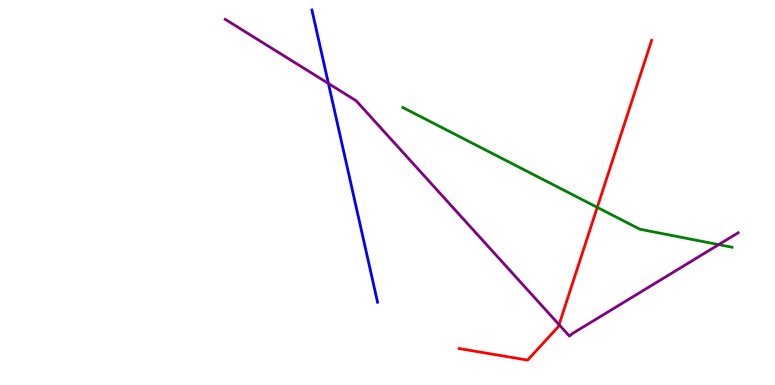[{'lines': ['blue', 'red'], 'intersections': []}, {'lines': ['green', 'red'], 'intersections': [{'x': 7.71, 'y': 4.61}]}, {'lines': ['purple', 'red'], 'intersections': [{'x': 7.21, 'y': 1.57}]}, {'lines': ['blue', 'green'], 'intersections': []}, {'lines': ['blue', 'purple'], 'intersections': [{'x': 4.24, 'y': 7.83}]}, {'lines': ['green', 'purple'], 'intersections': [{'x': 9.27, 'y': 3.65}]}]